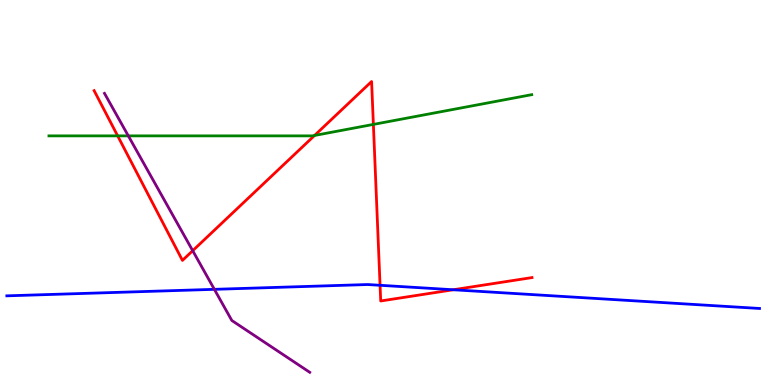[{'lines': ['blue', 'red'], 'intersections': [{'x': 4.9, 'y': 2.59}, {'x': 5.85, 'y': 2.47}]}, {'lines': ['green', 'red'], 'intersections': [{'x': 1.52, 'y': 6.47}, {'x': 4.06, 'y': 6.48}, {'x': 4.82, 'y': 6.77}]}, {'lines': ['purple', 'red'], 'intersections': [{'x': 2.49, 'y': 3.49}]}, {'lines': ['blue', 'green'], 'intersections': []}, {'lines': ['blue', 'purple'], 'intersections': [{'x': 2.77, 'y': 2.48}]}, {'lines': ['green', 'purple'], 'intersections': [{'x': 1.66, 'y': 6.47}]}]